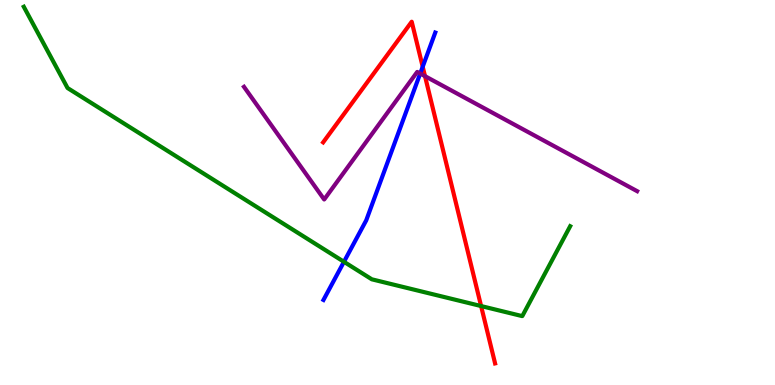[{'lines': ['blue', 'red'], 'intersections': [{'x': 5.45, 'y': 8.27}]}, {'lines': ['green', 'red'], 'intersections': [{'x': 6.21, 'y': 2.05}]}, {'lines': ['purple', 'red'], 'intersections': [{'x': 5.48, 'y': 8.02}]}, {'lines': ['blue', 'green'], 'intersections': [{'x': 4.44, 'y': 3.2}]}, {'lines': ['blue', 'purple'], 'intersections': [{'x': 5.42, 'y': 8.09}]}, {'lines': ['green', 'purple'], 'intersections': []}]